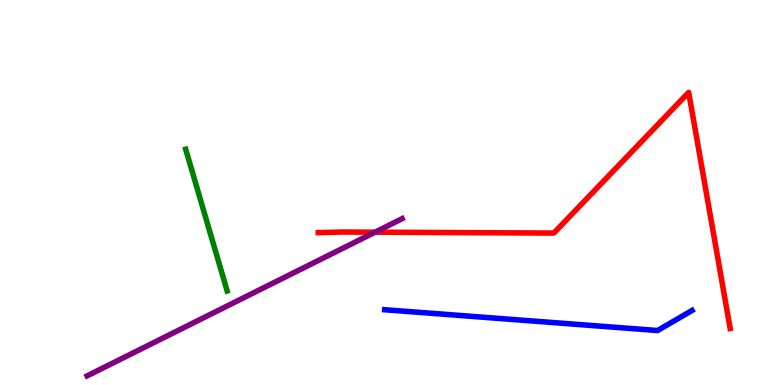[{'lines': ['blue', 'red'], 'intersections': []}, {'lines': ['green', 'red'], 'intersections': []}, {'lines': ['purple', 'red'], 'intersections': [{'x': 4.84, 'y': 3.97}]}, {'lines': ['blue', 'green'], 'intersections': []}, {'lines': ['blue', 'purple'], 'intersections': []}, {'lines': ['green', 'purple'], 'intersections': []}]